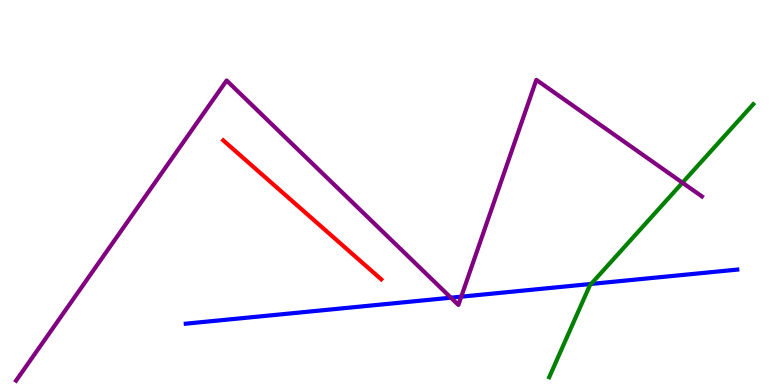[{'lines': ['blue', 'red'], 'intersections': []}, {'lines': ['green', 'red'], 'intersections': []}, {'lines': ['purple', 'red'], 'intersections': []}, {'lines': ['blue', 'green'], 'intersections': [{'x': 7.63, 'y': 2.62}]}, {'lines': ['blue', 'purple'], 'intersections': [{'x': 5.82, 'y': 2.27}, {'x': 5.95, 'y': 2.29}]}, {'lines': ['green', 'purple'], 'intersections': [{'x': 8.81, 'y': 5.25}]}]